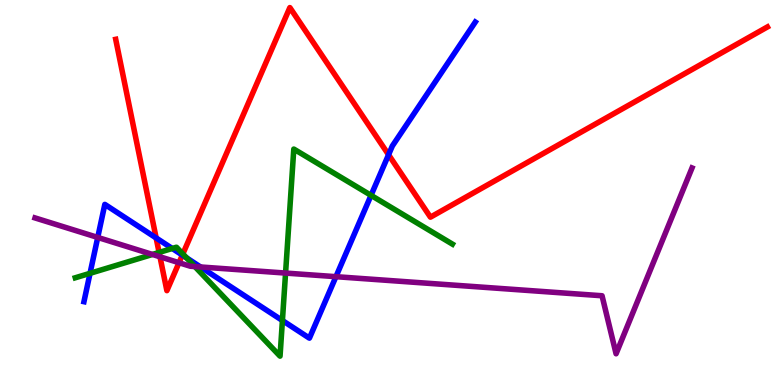[{'lines': ['blue', 'red'], 'intersections': [{'x': 2.01, 'y': 3.82}, {'x': 2.35, 'y': 3.37}, {'x': 5.01, 'y': 5.98}]}, {'lines': ['green', 'red'], 'intersections': [{'x': 2.05, 'y': 3.44}, {'x': 2.36, 'y': 3.4}]}, {'lines': ['purple', 'red'], 'intersections': [{'x': 2.06, 'y': 3.33}, {'x': 2.31, 'y': 3.18}]}, {'lines': ['blue', 'green'], 'intersections': [{'x': 1.16, 'y': 2.9}, {'x': 2.22, 'y': 3.55}, {'x': 2.41, 'y': 3.3}, {'x': 3.64, 'y': 1.67}, {'x': 4.79, 'y': 4.93}]}, {'lines': ['blue', 'purple'], 'intersections': [{'x': 1.26, 'y': 3.83}, {'x': 2.59, 'y': 3.07}, {'x': 4.33, 'y': 2.81}]}, {'lines': ['green', 'purple'], 'intersections': [{'x': 1.97, 'y': 3.39}, {'x': 2.51, 'y': 3.08}, {'x': 3.68, 'y': 2.91}]}]